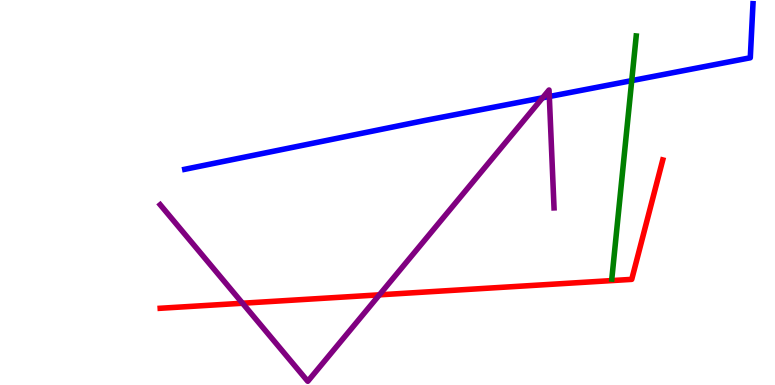[{'lines': ['blue', 'red'], 'intersections': []}, {'lines': ['green', 'red'], 'intersections': []}, {'lines': ['purple', 'red'], 'intersections': [{'x': 3.13, 'y': 2.12}, {'x': 4.9, 'y': 2.34}]}, {'lines': ['blue', 'green'], 'intersections': [{'x': 8.15, 'y': 7.91}]}, {'lines': ['blue', 'purple'], 'intersections': [{'x': 7.0, 'y': 7.46}, {'x': 7.09, 'y': 7.49}]}, {'lines': ['green', 'purple'], 'intersections': []}]